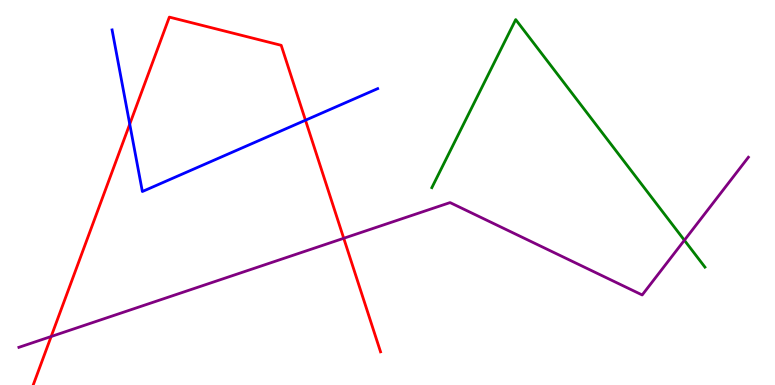[{'lines': ['blue', 'red'], 'intersections': [{'x': 1.67, 'y': 6.78}, {'x': 3.94, 'y': 6.88}]}, {'lines': ['green', 'red'], 'intersections': []}, {'lines': ['purple', 'red'], 'intersections': [{'x': 0.66, 'y': 1.26}, {'x': 4.44, 'y': 3.81}]}, {'lines': ['blue', 'green'], 'intersections': []}, {'lines': ['blue', 'purple'], 'intersections': []}, {'lines': ['green', 'purple'], 'intersections': [{'x': 8.83, 'y': 3.76}]}]